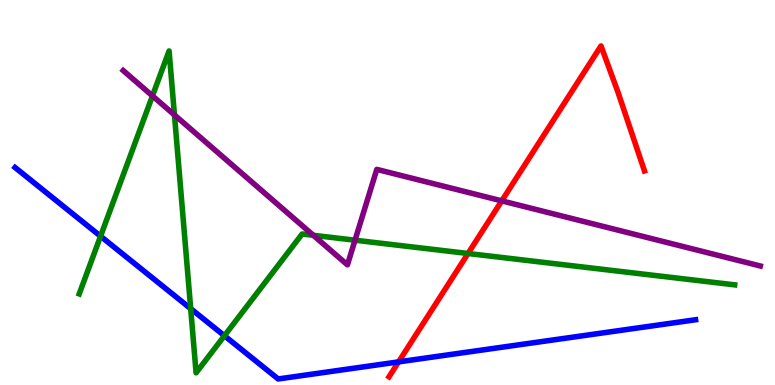[{'lines': ['blue', 'red'], 'intersections': [{'x': 5.14, 'y': 0.6}]}, {'lines': ['green', 'red'], 'intersections': [{'x': 6.04, 'y': 3.42}]}, {'lines': ['purple', 'red'], 'intersections': [{'x': 6.47, 'y': 4.78}]}, {'lines': ['blue', 'green'], 'intersections': [{'x': 1.3, 'y': 3.86}, {'x': 2.46, 'y': 1.98}, {'x': 2.9, 'y': 1.28}]}, {'lines': ['blue', 'purple'], 'intersections': []}, {'lines': ['green', 'purple'], 'intersections': [{'x': 1.97, 'y': 7.51}, {'x': 2.25, 'y': 7.01}, {'x': 4.04, 'y': 3.89}, {'x': 4.58, 'y': 3.76}]}]